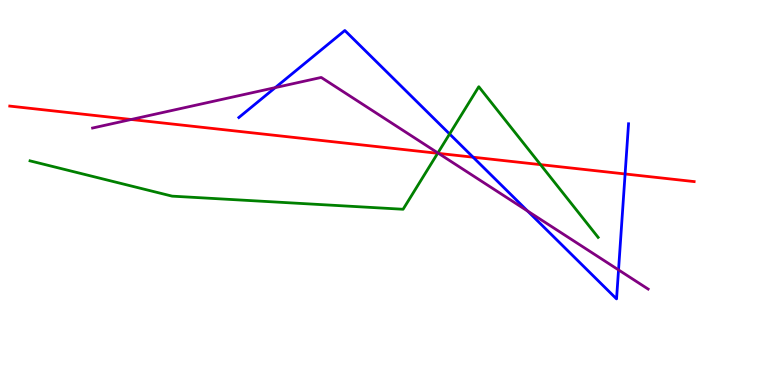[{'lines': ['blue', 'red'], 'intersections': [{'x': 6.1, 'y': 5.92}, {'x': 8.07, 'y': 5.48}]}, {'lines': ['green', 'red'], 'intersections': [{'x': 5.65, 'y': 6.02}, {'x': 6.97, 'y': 5.72}]}, {'lines': ['purple', 'red'], 'intersections': [{'x': 1.69, 'y': 6.9}, {'x': 5.66, 'y': 6.02}]}, {'lines': ['blue', 'green'], 'intersections': [{'x': 5.8, 'y': 6.52}]}, {'lines': ['blue', 'purple'], 'intersections': [{'x': 3.55, 'y': 7.72}, {'x': 6.81, 'y': 4.52}, {'x': 7.98, 'y': 2.99}]}, {'lines': ['green', 'purple'], 'intersections': [{'x': 5.65, 'y': 6.03}]}]